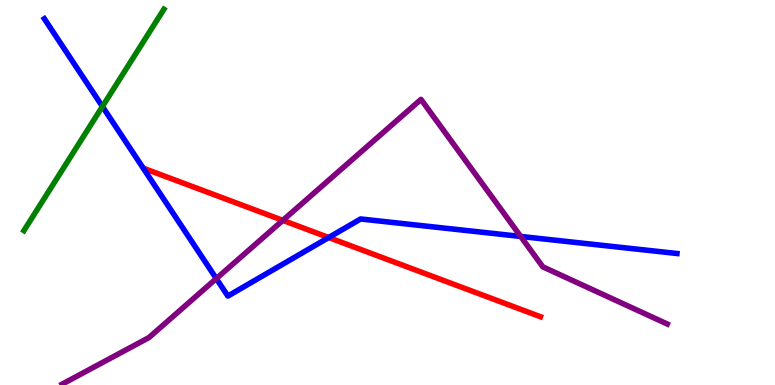[{'lines': ['blue', 'red'], 'intersections': [{'x': 4.24, 'y': 3.83}]}, {'lines': ['green', 'red'], 'intersections': []}, {'lines': ['purple', 'red'], 'intersections': [{'x': 3.65, 'y': 4.28}]}, {'lines': ['blue', 'green'], 'intersections': [{'x': 1.32, 'y': 7.23}]}, {'lines': ['blue', 'purple'], 'intersections': [{'x': 2.79, 'y': 2.76}, {'x': 6.72, 'y': 3.86}]}, {'lines': ['green', 'purple'], 'intersections': []}]